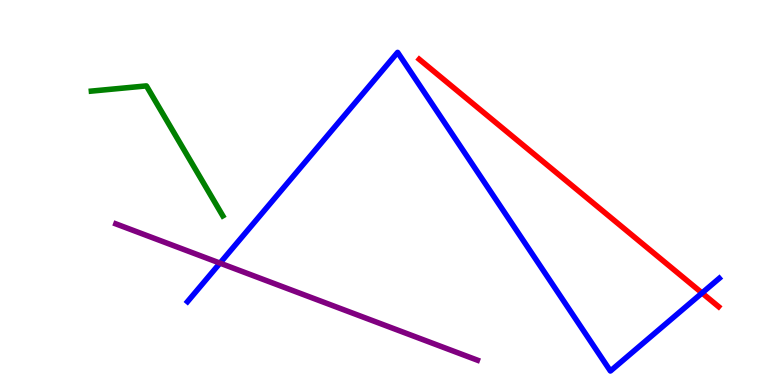[{'lines': ['blue', 'red'], 'intersections': [{'x': 9.06, 'y': 2.39}]}, {'lines': ['green', 'red'], 'intersections': []}, {'lines': ['purple', 'red'], 'intersections': []}, {'lines': ['blue', 'green'], 'intersections': []}, {'lines': ['blue', 'purple'], 'intersections': [{'x': 2.84, 'y': 3.17}]}, {'lines': ['green', 'purple'], 'intersections': []}]